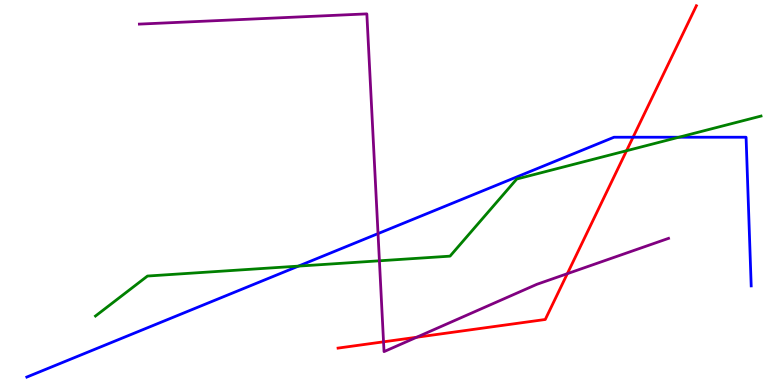[{'lines': ['blue', 'red'], 'intersections': [{'x': 8.17, 'y': 6.44}]}, {'lines': ['green', 'red'], 'intersections': [{'x': 8.08, 'y': 6.09}]}, {'lines': ['purple', 'red'], 'intersections': [{'x': 4.95, 'y': 1.12}, {'x': 5.38, 'y': 1.24}, {'x': 7.32, 'y': 2.89}]}, {'lines': ['blue', 'green'], 'intersections': [{'x': 3.85, 'y': 3.09}, {'x': 8.76, 'y': 6.44}]}, {'lines': ['blue', 'purple'], 'intersections': [{'x': 4.88, 'y': 3.93}]}, {'lines': ['green', 'purple'], 'intersections': [{'x': 4.9, 'y': 3.23}]}]